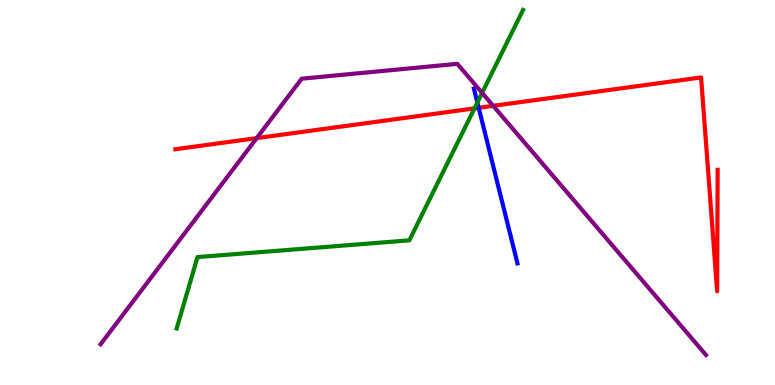[{'lines': ['blue', 'red'], 'intersections': [{'x': 6.18, 'y': 7.2}]}, {'lines': ['green', 'red'], 'intersections': [{'x': 6.12, 'y': 7.18}]}, {'lines': ['purple', 'red'], 'intersections': [{'x': 3.31, 'y': 6.41}, {'x': 6.36, 'y': 7.25}]}, {'lines': ['blue', 'green'], 'intersections': [{'x': 6.16, 'y': 7.34}]}, {'lines': ['blue', 'purple'], 'intersections': []}, {'lines': ['green', 'purple'], 'intersections': [{'x': 6.22, 'y': 7.59}]}]